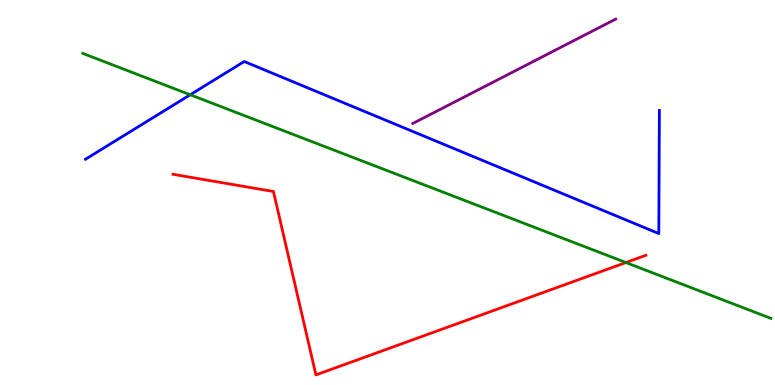[{'lines': ['blue', 'red'], 'intersections': []}, {'lines': ['green', 'red'], 'intersections': [{'x': 8.08, 'y': 3.18}]}, {'lines': ['purple', 'red'], 'intersections': []}, {'lines': ['blue', 'green'], 'intersections': [{'x': 2.45, 'y': 7.54}]}, {'lines': ['blue', 'purple'], 'intersections': []}, {'lines': ['green', 'purple'], 'intersections': []}]